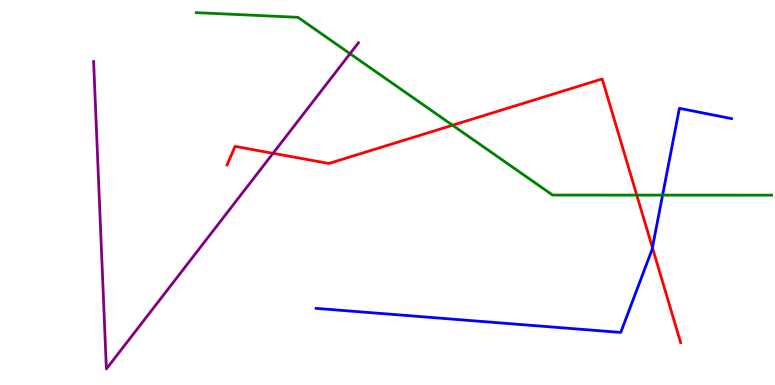[{'lines': ['blue', 'red'], 'intersections': [{'x': 8.42, 'y': 3.57}]}, {'lines': ['green', 'red'], 'intersections': [{'x': 5.84, 'y': 6.75}, {'x': 8.22, 'y': 4.93}]}, {'lines': ['purple', 'red'], 'intersections': [{'x': 3.52, 'y': 6.02}]}, {'lines': ['blue', 'green'], 'intersections': [{'x': 8.55, 'y': 4.93}]}, {'lines': ['blue', 'purple'], 'intersections': []}, {'lines': ['green', 'purple'], 'intersections': [{'x': 4.52, 'y': 8.61}]}]